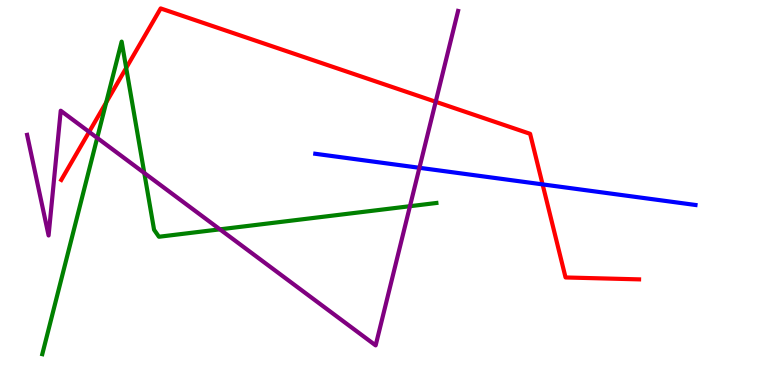[{'lines': ['blue', 'red'], 'intersections': [{'x': 7.0, 'y': 5.21}]}, {'lines': ['green', 'red'], 'intersections': [{'x': 1.37, 'y': 7.34}, {'x': 1.63, 'y': 8.24}]}, {'lines': ['purple', 'red'], 'intersections': [{'x': 1.15, 'y': 6.57}, {'x': 5.62, 'y': 7.36}]}, {'lines': ['blue', 'green'], 'intersections': []}, {'lines': ['blue', 'purple'], 'intersections': [{'x': 5.41, 'y': 5.64}]}, {'lines': ['green', 'purple'], 'intersections': [{'x': 1.25, 'y': 6.42}, {'x': 1.86, 'y': 5.51}, {'x': 2.84, 'y': 4.04}, {'x': 5.29, 'y': 4.64}]}]